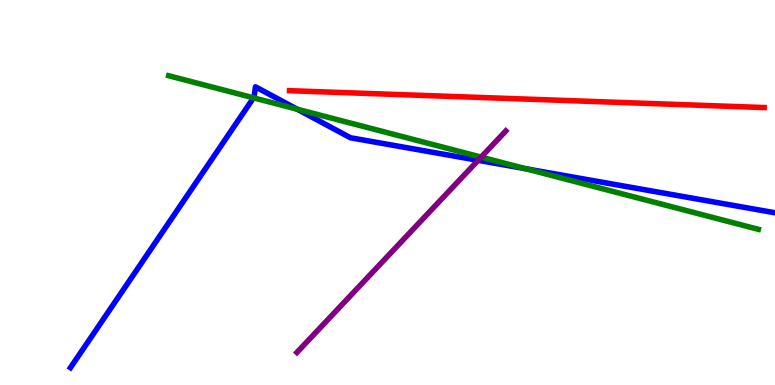[{'lines': ['blue', 'red'], 'intersections': []}, {'lines': ['green', 'red'], 'intersections': []}, {'lines': ['purple', 'red'], 'intersections': []}, {'lines': ['blue', 'green'], 'intersections': [{'x': 3.27, 'y': 7.46}, {'x': 3.83, 'y': 7.16}, {'x': 6.78, 'y': 5.62}]}, {'lines': ['blue', 'purple'], 'intersections': [{'x': 6.17, 'y': 5.84}]}, {'lines': ['green', 'purple'], 'intersections': [{'x': 6.21, 'y': 5.92}]}]